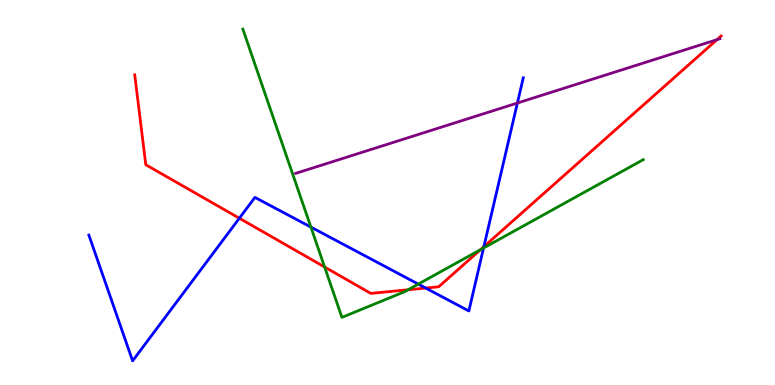[{'lines': ['blue', 'red'], 'intersections': [{'x': 3.09, 'y': 4.33}, {'x': 5.49, 'y': 2.52}, {'x': 6.24, 'y': 3.59}]}, {'lines': ['green', 'red'], 'intersections': [{'x': 4.19, 'y': 3.06}, {'x': 5.26, 'y': 2.47}, {'x': 6.2, 'y': 3.51}]}, {'lines': ['purple', 'red'], 'intersections': [{'x': 9.25, 'y': 8.97}]}, {'lines': ['blue', 'green'], 'intersections': [{'x': 4.01, 'y': 4.1}, {'x': 5.4, 'y': 2.62}, {'x': 6.24, 'y': 3.56}]}, {'lines': ['blue', 'purple'], 'intersections': [{'x': 6.68, 'y': 7.32}]}, {'lines': ['green', 'purple'], 'intersections': []}]